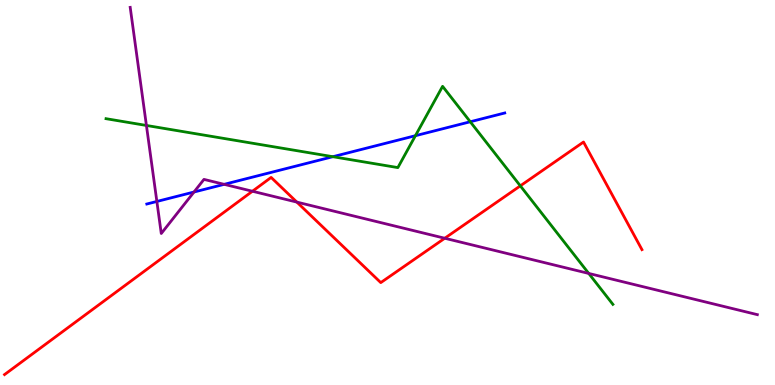[{'lines': ['blue', 'red'], 'intersections': []}, {'lines': ['green', 'red'], 'intersections': [{'x': 6.71, 'y': 5.17}]}, {'lines': ['purple', 'red'], 'intersections': [{'x': 3.26, 'y': 5.03}, {'x': 3.83, 'y': 4.75}, {'x': 5.74, 'y': 3.81}]}, {'lines': ['blue', 'green'], 'intersections': [{'x': 4.29, 'y': 5.93}, {'x': 5.36, 'y': 6.48}, {'x': 6.07, 'y': 6.84}]}, {'lines': ['blue', 'purple'], 'intersections': [{'x': 2.02, 'y': 4.77}, {'x': 2.5, 'y': 5.01}, {'x': 2.89, 'y': 5.21}]}, {'lines': ['green', 'purple'], 'intersections': [{'x': 1.89, 'y': 6.74}, {'x': 7.6, 'y': 2.9}]}]